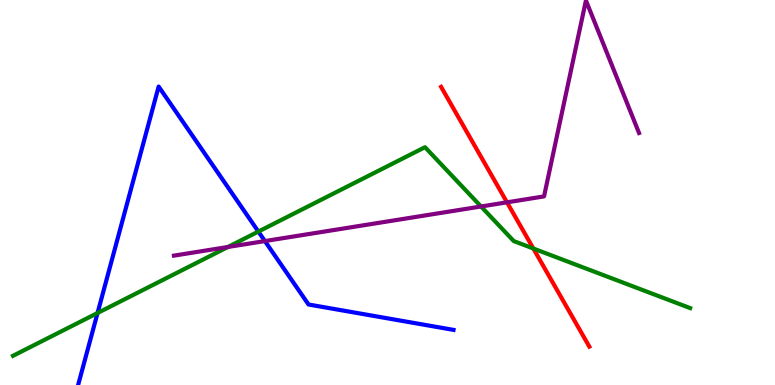[{'lines': ['blue', 'red'], 'intersections': []}, {'lines': ['green', 'red'], 'intersections': [{'x': 6.88, 'y': 3.54}]}, {'lines': ['purple', 'red'], 'intersections': [{'x': 6.54, 'y': 4.74}]}, {'lines': ['blue', 'green'], 'intersections': [{'x': 1.26, 'y': 1.87}, {'x': 3.33, 'y': 3.99}]}, {'lines': ['blue', 'purple'], 'intersections': [{'x': 3.42, 'y': 3.74}]}, {'lines': ['green', 'purple'], 'intersections': [{'x': 2.94, 'y': 3.58}, {'x': 6.21, 'y': 4.64}]}]